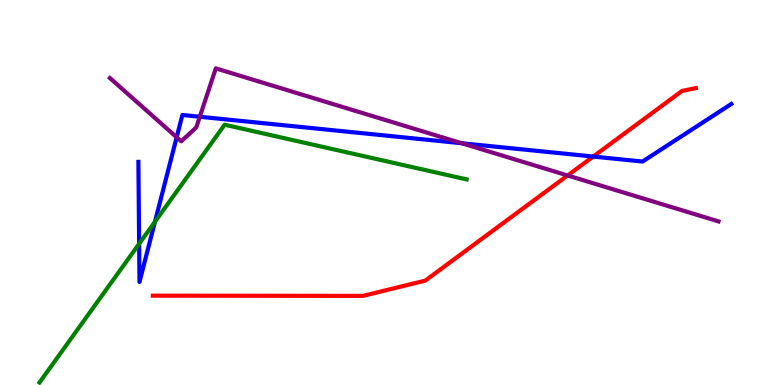[{'lines': ['blue', 'red'], 'intersections': [{'x': 7.65, 'y': 5.93}]}, {'lines': ['green', 'red'], 'intersections': []}, {'lines': ['purple', 'red'], 'intersections': [{'x': 7.32, 'y': 5.44}]}, {'lines': ['blue', 'green'], 'intersections': [{'x': 1.8, 'y': 3.67}, {'x': 2.0, 'y': 4.24}]}, {'lines': ['blue', 'purple'], 'intersections': [{'x': 2.28, 'y': 6.43}, {'x': 2.58, 'y': 6.97}, {'x': 5.96, 'y': 6.28}]}, {'lines': ['green', 'purple'], 'intersections': []}]